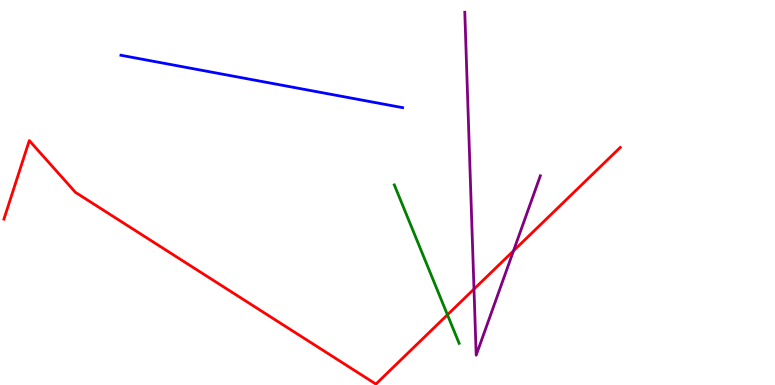[{'lines': ['blue', 'red'], 'intersections': []}, {'lines': ['green', 'red'], 'intersections': [{'x': 5.77, 'y': 1.82}]}, {'lines': ['purple', 'red'], 'intersections': [{'x': 6.12, 'y': 2.49}, {'x': 6.63, 'y': 3.49}]}, {'lines': ['blue', 'green'], 'intersections': []}, {'lines': ['blue', 'purple'], 'intersections': []}, {'lines': ['green', 'purple'], 'intersections': []}]